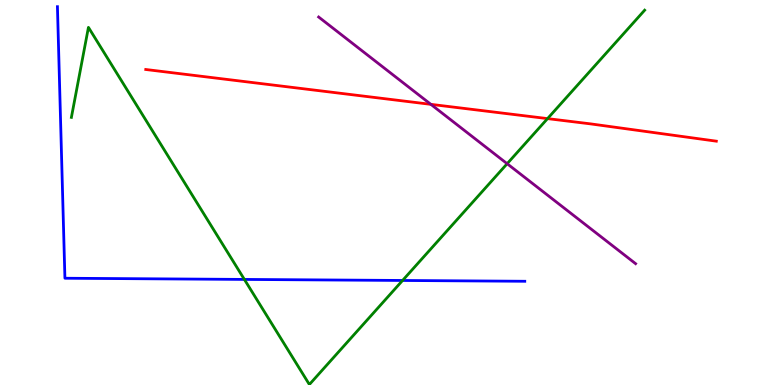[{'lines': ['blue', 'red'], 'intersections': []}, {'lines': ['green', 'red'], 'intersections': [{'x': 7.07, 'y': 6.92}]}, {'lines': ['purple', 'red'], 'intersections': [{'x': 5.56, 'y': 7.29}]}, {'lines': ['blue', 'green'], 'intersections': [{'x': 3.15, 'y': 2.74}, {'x': 5.19, 'y': 2.72}]}, {'lines': ['blue', 'purple'], 'intersections': []}, {'lines': ['green', 'purple'], 'intersections': [{'x': 6.54, 'y': 5.75}]}]